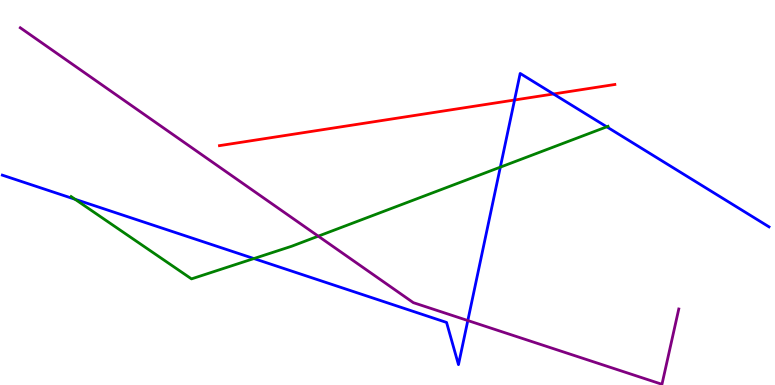[{'lines': ['blue', 'red'], 'intersections': [{'x': 6.64, 'y': 7.4}, {'x': 7.14, 'y': 7.56}]}, {'lines': ['green', 'red'], 'intersections': []}, {'lines': ['purple', 'red'], 'intersections': []}, {'lines': ['blue', 'green'], 'intersections': [{'x': 0.968, 'y': 4.82}, {'x': 3.28, 'y': 3.28}, {'x': 6.46, 'y': 5.66}, {'x': 7.83, 'y': 6.71}]}, {'lines': ['blue', 'purple'], 'intersections': [{'x': 6.04, 'y': 1.67}]}, {'lines': ['green', 'purple'], 'intersections': [{'x': 4.11, 'y': 3.87}]}]